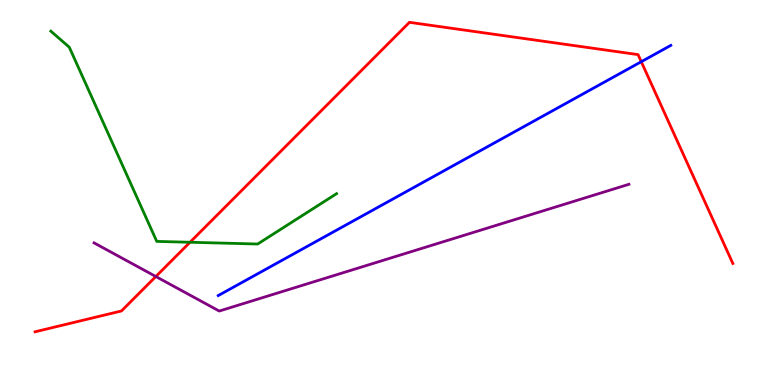[{'lines': ['blue', 'red'], 'intersections': [{'x': 8.27, 'y': 8.4}]}, {'lines': ['green', 'red'], 'intersections': [{'x': 2.45, 'y': 3.71}]}, {'lines': ['purple', 'red'], 'intersections': [{'x': 2.01, 'y': 2.82}]}, {'lines': ['blue', 'green'], 'intersections': []}, {'lines': ['blue', 'purple'], 'intersections': []}, {'lines': ['green', 'purple'], 'intersections': []}]